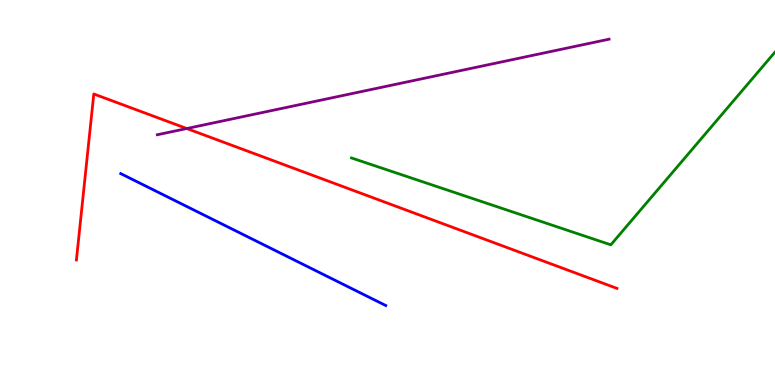[{'lines': ['blue', 'red'], 'intersections': []}, {'lines': ['green', 'red'], 'intersections': []}, {'lines': ['purple', 'red'], 'intersections': [{'x': 2.41, 'y': 6.66}]}, {'lines': ['blue', 'green'], 'intersections': []}, {'lines': ['blue', 'purple'], 'intersections': []}, {'lines': ['green', 'purple'], 'intersections': []}]